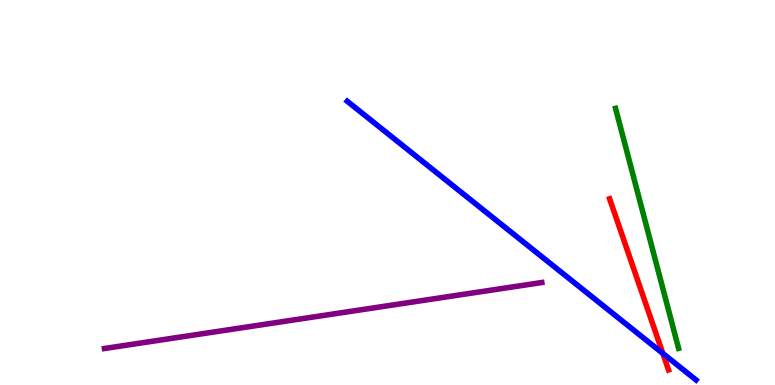[{'lines': ['blue', 'red'], 'intersections': [{'x': 8.55, 'y': 0.82}]}, {'lines': ['green', 'red'], 'intersections': []}, {'lines': ['purple', 'red'], 'intersections': []}, {'lines': ['blue', 'green'], 'intersections': []}, {'lines': ['blue', 'purple'], 'intersections': []}, {'lines': ['green', 'purple'], 'intersections': []}]